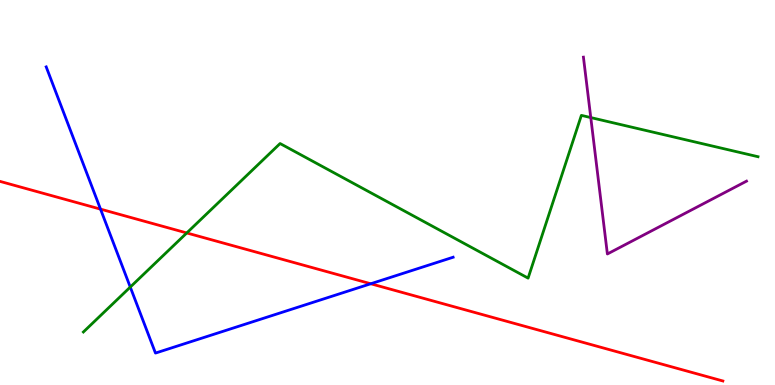[{'lines': ['blue', 'red'], 'intersections': [{'x': 1.3, 'y': 4.57}, {'x': 4.78, 'y': 2.63}]}, {'lines': ['green', 'red'], 'intersections': [{'x': 2.41, 'y': 3.95}]}, {'lines': ['purple', 'red'], 'intersections': []}, {'lines': ['blue', 'green'], 'intersections': [{'x': 1.68, 'y': 2.54}]}, {'lines': ['blue', 'purple'], 'intersections': []}, {'lines': ['green', 'purple'], 'intersections': [{'x': 7.62, 'y': 6.95}]}]